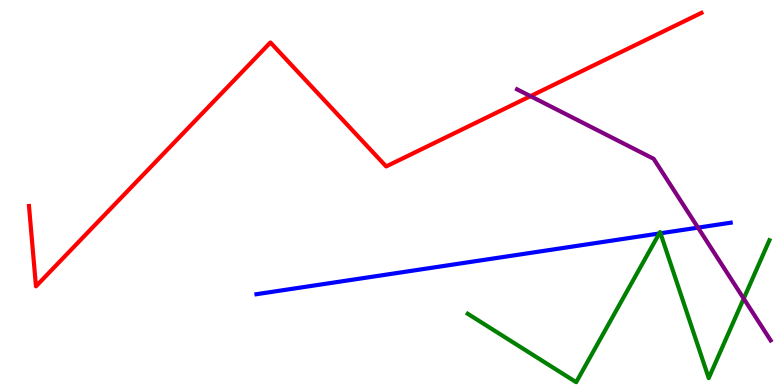[{'lines': ['blue', 'red'], 'intersections': []}, {'lines': ['green', 'red'], 'intersections': []}, {'lines': ['purple', 'red'], 'intersections': [{'x': 6.84, 'y': 7.5}]}, {'lines': ['blue', 'green'], 'intersections': [{'x': 8.51, 'y': 3.94}, {'x': 8.52, 'y': 3.94}]}, {'lines': ['blue', 'purple'], 'intersections': [{'x': 9.01, 'y': 4.09}]}, {'lines': ['green', 'purple'], 'intersections': [{'x': 9.6, 'y': 2.24}]}]